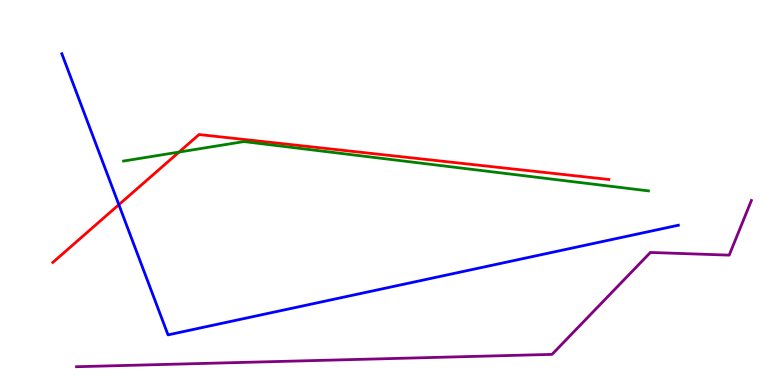[{'lines': ['blue', 'red'], 'intersections': [{'x': 1.53, 'y': 4.68}]}, {'lines': ['green', 'red'], 'intersections': [{'x': 2.31, 'y': 6.05}]}, {'lines': ['purple', 'red'], 'intersections': []}, {'lines': ['blue', 'green'], 'intersections': []}, {'lines': ['blue', 'purple'], 'intersections': []}, {'lines': ['green', 'purple'], 'intersections': []}]